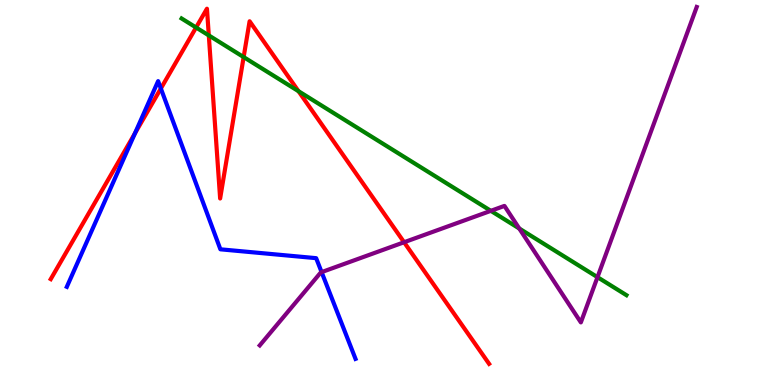[{'lines': ['blue', 'red'], 'intersections': [{'x': 1.74, 'y': 6.54}, {'x': 2.08, 'y': 7.7}]}, {'lines': ['green', 'red'], 'intersections': [{'x': 2.53, 'y': 9.29}, {'x': 2.69, 'y': 9.08}, {'x': 3.14, 'y': 8.52}, {'x': 3.85, 'y': 7.63}]}, {'lines': ['purple', 'red'], 'intersections': [{'x': 5.21, 'y': 3.71}]}, {'lines': ['blue', 'green'], 'intersections': []}, {'lines': ['blue', 'purple'], 'intersections': [{'x': 4.15, 'y': 2.93}]}, {'lines': ['green', 'purple'], 'intersections': [{'x': 6.33, 'y': 4.52}, {'x': 6.7, 'y': 4.06}, {'x': 7.71, 'y': 2.8}]}]